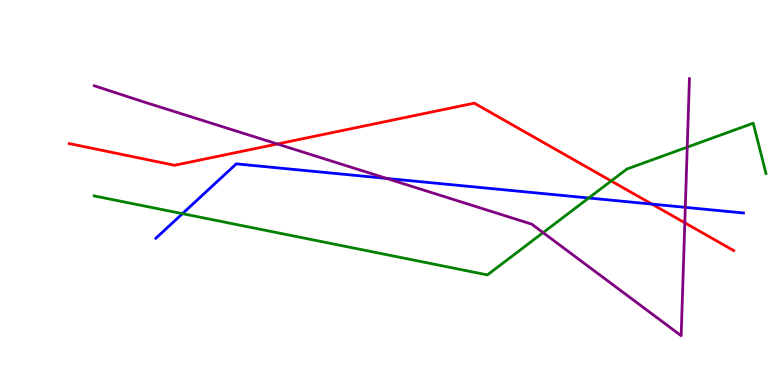[{'lines': ['blue', 'red'], 'intersections': [{'x': 8.41, 'y': 4.7}]}, {'lines': ['green', 'red'], 'intersections': [{'x': 7.89, 'y': 5.3}]}, {'lines': ['purple', 'red'], 'intersections': [{'x': 3.58, 'y': 6.26}, {'x': 8.84, 'y': 4.21}]}, {'lines': ['blue', 'green'], 'intersections': [{'x': 2.35, 'y': 4.45}, {'x': 7.6, 'y': 4.86}]}, {'lines': ['blue', 'purple'], 'intersections': [{'x': 4.99, 'y': 5.37}, {'x': 8.84, 'y': 4.61}]}, {'lines': ['green', 'purple'], 'intersections': [{'x': 7.01, 'y': 3.96}, {'x': 8.87, 'y': 6.18}]}]